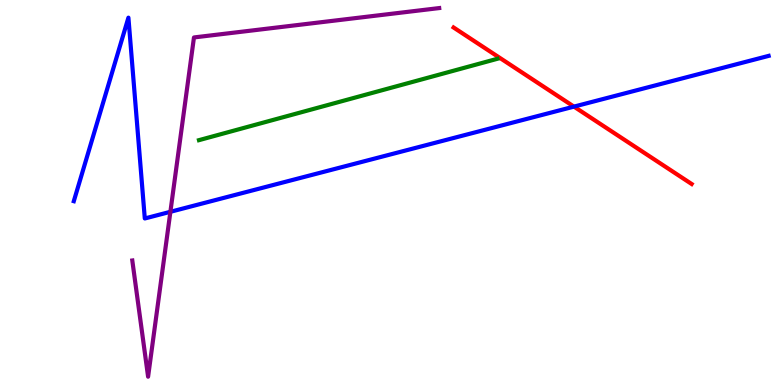[{'lines': ['blue', 'red'], 'intersections': [{'x': 7.41, 'y': 7.23}]}, {'lines': ['green', 'red'], 'intersections': []}, {'lines': ['purple', 'red'], 'intersections': []}, {'lines': ['blue', 'green'], 'intersections': []}, {'lines': ['blue', 'purple'], 'intersections': [{'x': 2.2, 'y': 4.5}]}, {'lines': ['green', 'purple'], 'intersections': []}]